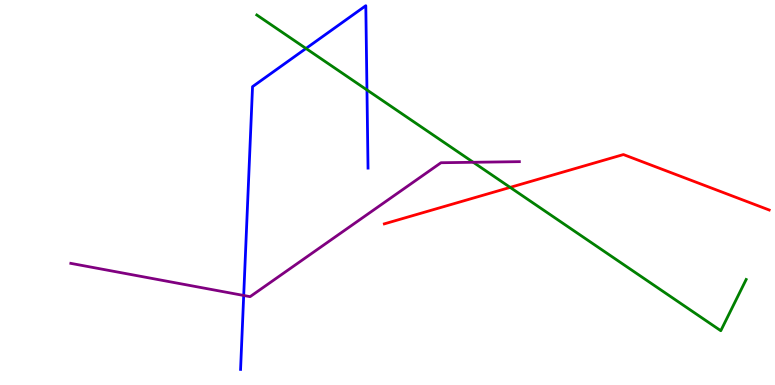[{'lines': ['blue', 'red'], 'intersections': []}, {'lines': ['green', 'red'], 'intersections': [{'x': 6.58, 'y': 5.13}]}, {'lines': ['purple', 'red'], 'intersections': []}, {'lines': ['blue', 'green'], 'intersections': [{'x': 3.95, 'y': 8.74}, {'x': 4.73, 'y': 7.66}]}, {'lines': ['blue', 'purple'], 'intersections': [{'x': 3.14, 'y': 2.33}]}, {'lines': ['green', 'purple'], 'intersections': [{'x': 6.11, 'y': 5.78}]}]